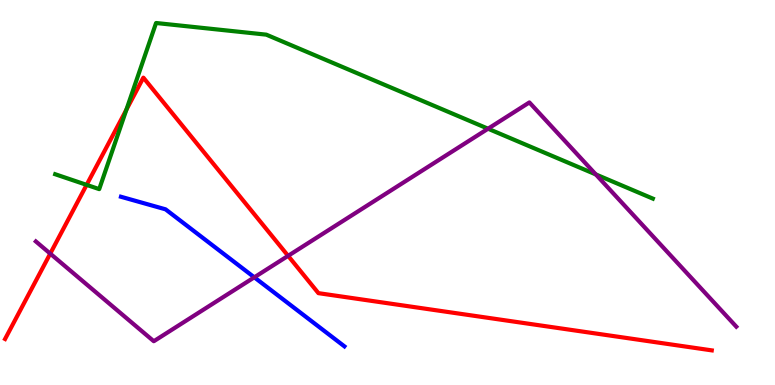[{'lines': ['blue', 'red'], 'intersections': []}, {'lines': ['green', 'red'], 'intersections': [{'x': 1.12, 'y': 5.2}, {'x': 1.63, 'y': 7.15}]}, {'lines': ['purple', 'red'], 'intersections': [{'x': 0.648, 'y': 3.41}, {'x': 3.72, 'y': 3.36}]}, {'lines': ['blue', 'green'], 'intersections': []}, {'lines': ['blue', 'purple'], 'intersections': [{'x': 3.28, 'y': 2.8}]}, {'lines': ['green', 'purple'], 'intersections': [{'x': 6.3, 'y': 6.66}, {'x': 7.69, 'y': 5.47}]}]